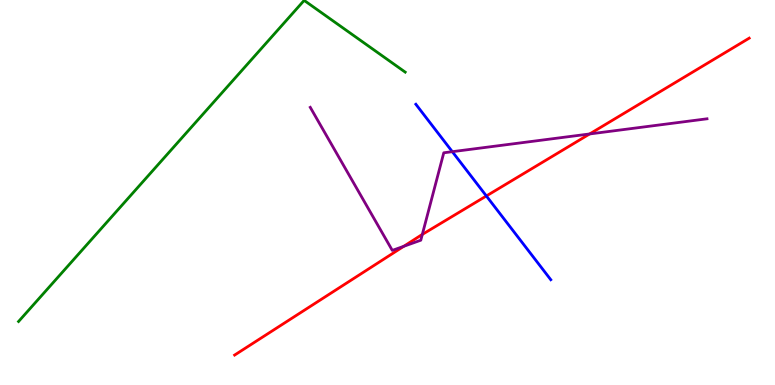[{'lines': ['blue', 'red'], 'intersections': [{'x': 6.28, 'y': 4.91}]}, {'lines': ['green', 'red'], 'intersections': []}, {'lines': ['purple', 'red'], 'intersections': [{'x': 5.21, 'y': 3.6}, {'x': 5.45, 'y': 3.91}, {'x': 7.61, 'y': 6.52}]}, {'lines': ['blue', 'green'], 'intersections': []}, {'lines': ['blue', 'purple'], 'intersections': [{'x': 5.84, 'y': 6.06}]}, {'lines': ['green', 'purple'], 'intersections': []}]